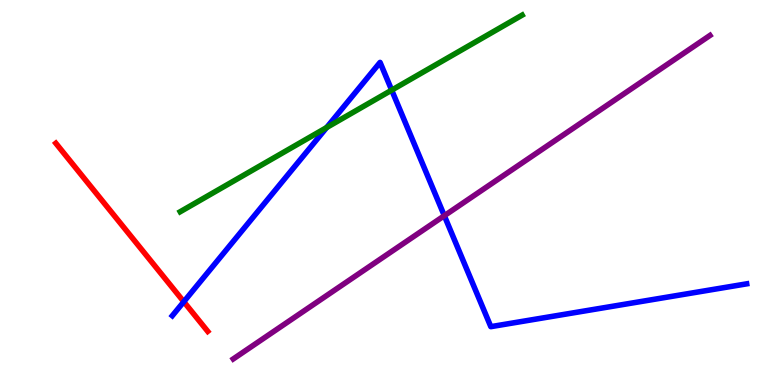[{'lines': ['blue', 'red'], 'intersections': [{'x': 2.37, 'y': 2.16}]}, {'lines': ['green', 'red'], 'intersections': []}, {'lines': ['purple', 'red'], 'intersections': []}, {'lines': ['blue', 'green'], 'intersections': [{'x': 4.21, 'y': 6.69}, {'x': 5.05, 'y': 7.66}]}, {'lines': ['blue', 'purple'], 'intersections': [{'x': 5.73, 'y': 4.4}]}, {'lines': ['green', 'purple'], 'intersections': []}]